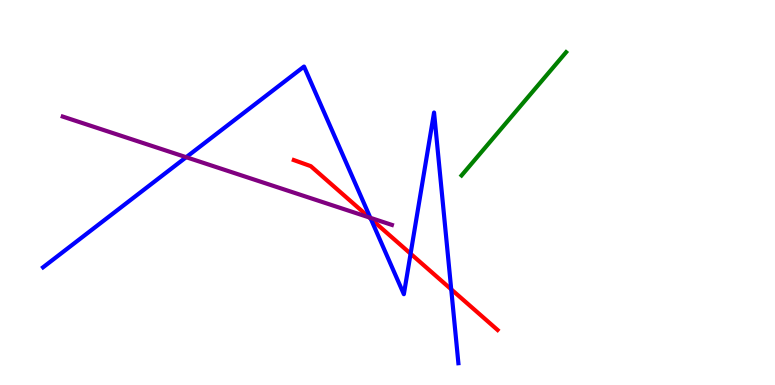[{'lines': ['blue', 'red'], 'intersections': [{'x': 4.78, 'y': 4.32}, {'x': 5.3, 'y': 3.41}, {'x': 5.82, 'y': 2.49}]}, {'lines': ['green', 'red'], 'intersections': []}, {'lines': ['purple', 'red'], 'intersections': [{'x': 4.76, 'y': 4.35}]}, {'lines': ['blue', 'green'], 'intersections': []}, {'lines': ['blue', 'purple'], 'intersections': [{'x': 2.4, 'y': 5.92}, {'x': 4.78, 'y': 4.34}]}, {'lines': ['green', 'purple'], 'intersections': []}]